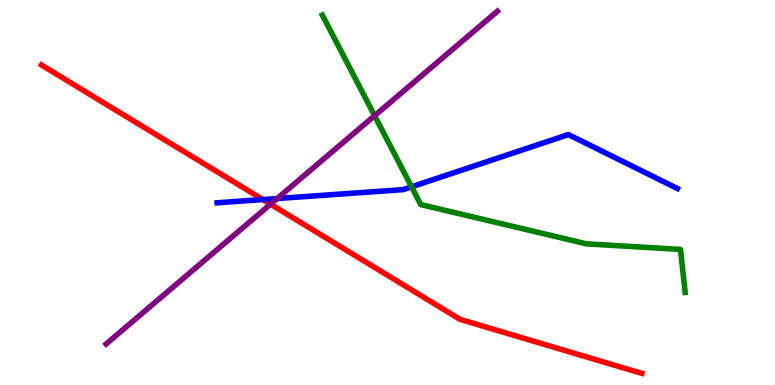[{'lines': ['blue', 'red'], 'intersections': [{'x': 3.39, 'y': 4.82}]}, {'lines': ['green', 'red'], 'intersections': []}, {'lines': ['purple', 'red'], 'intersections': [{'x': 3.49, 'y': 4.7}]}, {'lines': ['blue', 'green'], 'intersections': [{'x': 5.31, 'y': 5.15}]}, {'lines': ['blue', 'purple'], 'intersections': [{'x': 3.58, 'y': 4.84}]}, {'lines': ['green', 'purple'], 'intersections': [{'x': 4.83, 'y': 7.0}]}]